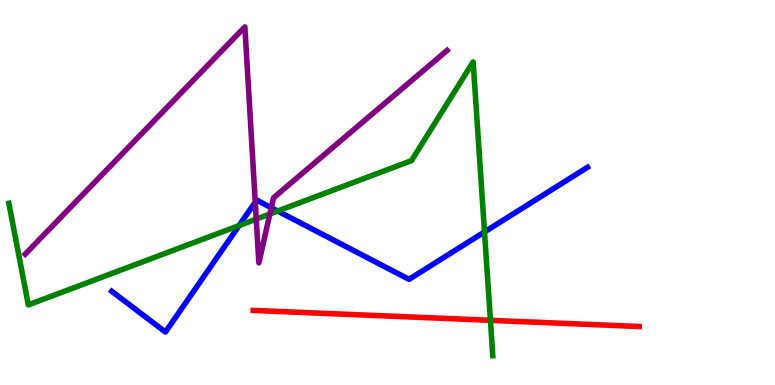[{'lines': ['blue', 'red'], 'intersections': []}, {'lines': ['green', 'red'], 'intersections': [{'x': 6.33, 'y': 1.68}]}, {'lines': ['purple', 'red'], 'intersections': []}, {'lines': ['blue', 'green'], 'intersections': [{'x': 3.08, 'y': 4.14}, {'x': 3.58, 'y': 4.52}, {'x': 6.25, 'y': 3.98}]}, {'lines': ['blue', 'purple'], 'intersections': [{'x': 3.29, 'y': 4.75}, {'x': 3.5, 'y': 4.6}]}, {'lines': ['green', 'purple'], 'intersections': [{'x': 3.31, 'y': 4.31}, {'x': 3.48, 'y': 4.44}]}]